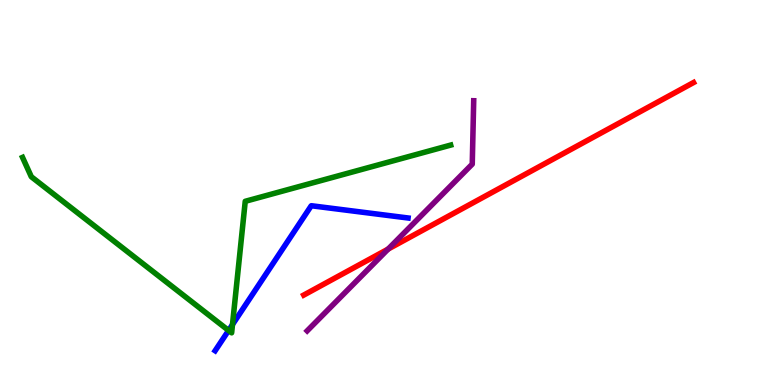[{'lines': ['blue', 'red'], 'intersections': []}, {'lines': ['green', 'red'], 'intersections': []}, {'lines': ['purple', 'red'], 'intersections': [{'x': 5.01, 'y': 3.53}]}, {'lines': ['blue', 'green'], 'intersections': [{'x': 2.95, 'y': 1.42}, {'x': 3.0, 'y': 1.57}]}, {'lines': ['blue', 'purple'], 'intersections': []}, {'lines': ['green', 'purple'], 'intersections': []}]